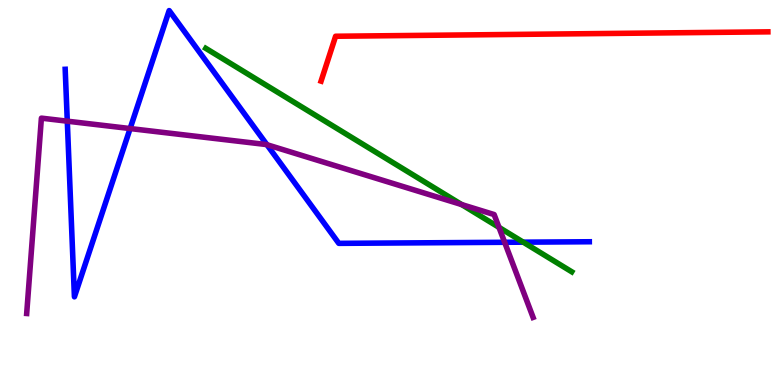[{'lines': ['blue', 'red'], 'intersections': []}, {'lines': ['green', 'red'], 'intersections': []}, {'lines': ['purple', 'red'], 'intersections': []}, {'lines': ['blue', 'green'], 'intersections': [{'x': 6.75, 'y': 3.71}]}, {'lines': ['blue', 'purple'], 'intersections': [{'x': 0.868, 'y': 6.85}, {'x': 1.68, 'y': 6.66}, {'x': 3.44, 'y': 6.24}, {'x': 6.51, 'y': 3.71}]}, {'lines': ['green', 'purple'], 'intersections': [{'x': 5.96, 'y': 4.69}, {'x': 6.44, 'y': 4.09}]}]